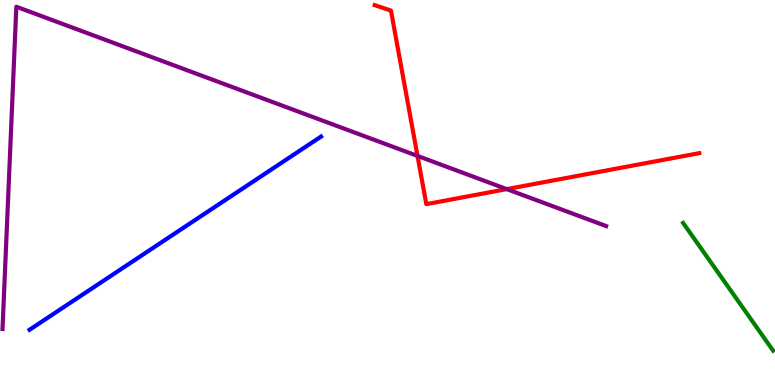[{'lines': ['blue', 'red'], 'intersections': []}, {'lines': ['green', 'red'], 'intersections': []}, {'lines': ['purple', 'red'], 'intersections': [{'x': 5.39, 'y': 5.95}, {'x': 6.54, 'y': 5.09}]}, {'lines': ['blue', 'green'], 'intersections': []}, {'lines': ['blue', 'purple'], 'intersections': []}, {'lines': ['green', 'purple'], 'intersections': []}]